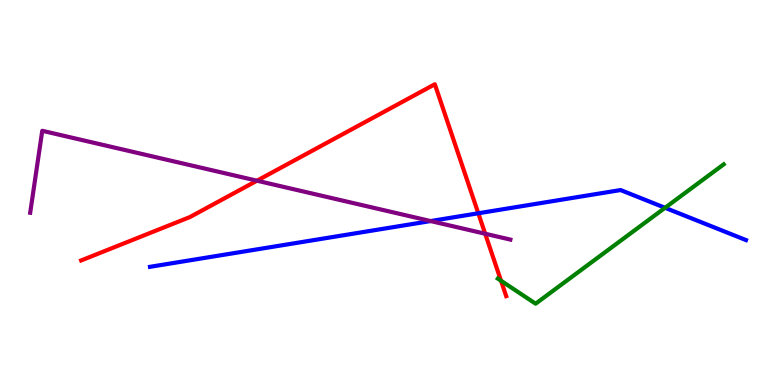[{'lines': ['blue', 'red'], 'intersections': [{'x': 6.17, 'y': 4.46}]}, {'lines': ['green', 'red'], 'intersections': [{'x': 6.46, 'y': 2.71}]}, {'lines': ['purple', 'red'], 'intersections': [{'x': 3.32, 'y': 5.31}, {'x': 6.26, 'y': 3.93}]}, {'lines': ['blue', 'green'], 'intersections': [{'x': 8.58, 'y': 4.6}]}, {'lines': ['blue', 'purple'], 'intersections': [{'x': 5.56, 'y': 4.26}]}, {'lines': ['green', 'purple'], 'intersections': []}]